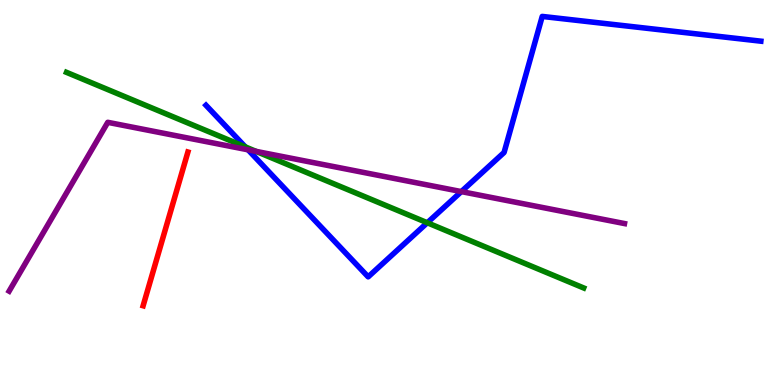[{'lines': ['blue', 'red'], 'intersections': []}, {'lines': ['green', 'red'], 'intersections': []}, {'lines': ['purple', 'red'], 'intersections': []}, {'lines': ['blue', 'green'], 'intersections': [{'x': 3.17, 'y': 6.18}, {'x': 5.51, 'y': 4.21}]}, {'lines': ['blue', 'purple'], 'intersections': [{'x': 3.2, 'y': 6.11}, {'x': 5.95, 'y': 5.02}]}, {'lines': ['green', 'purple'], 'intersections': [{'x': 3.3, 'y': 6.07}]}]